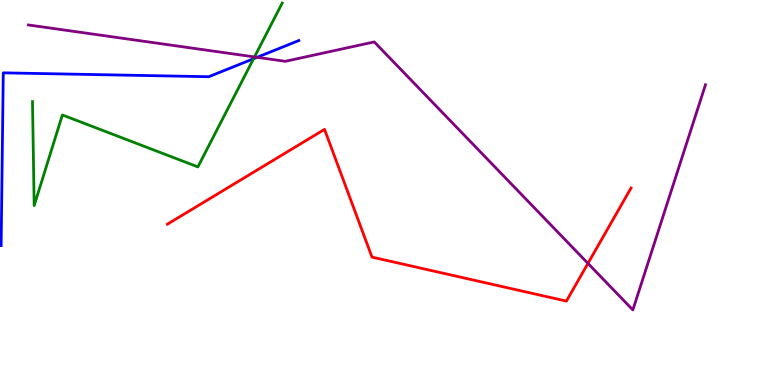[{'lines': ['blue', 'red'], 'intersections': []}, {'lines': ['green', 'red'], 'intersections': []}, {'lines': ['purple', 'red'], 'intersections': [{'x': 7.59, 'y': 3.16}]}, {'lines': ['blue', 'green'], 'intersections': [{'x': 3.27, 'y': 8.47}]}, {'lines': ['blue', 'purple'], 'intersections': [{'x': 3.32, 'y': 8.51}]}, {'lines': ['green', 'purple'], 'intersections': [{'x': 3.28, 'y': 8.52}]}]